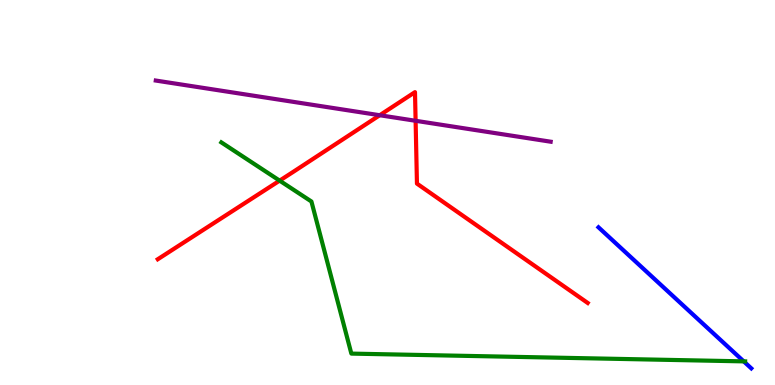[{'lines': ['blue', 'red'], 'intersections': []}, {'lines': ['green', 'red'], 'intersections': [{'x': 3.61, 'y': 5.31}]}, {'lines': ['purple', 'red'], 'intersections': [{'x': 4.9, 'y': 7.01}, {'x': 5.36, 'y': 6.86}]}, {'lines': ['blue', 'green'], 'intersections': [{'x': 9.6, 'y': 0.614}]}, {'lines': ['blue', 'purple'], 'intersections': []}, {'lines': ['green', 'purple'], 'intersections': []}]